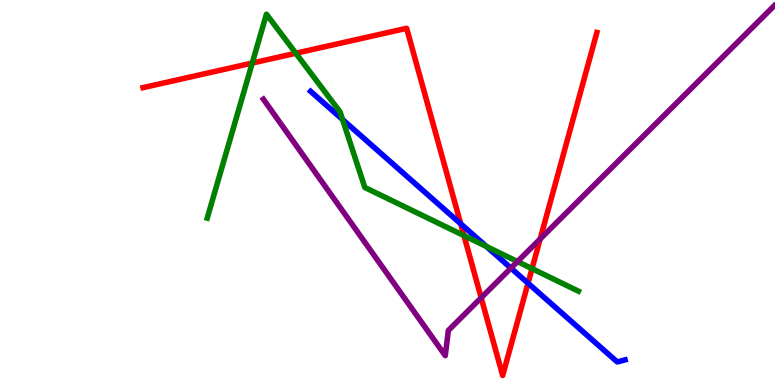[{'lines': ['blue', 'red'], 'intersections': [{'x': 5.94, 'y': 4.19}, {'x': 6.81, 'y': 2.64}]}, {'lines': ['green', 'red'], 'intersections': [{'x': 3.25, 'y': 8.36}, {'x': 3.82, 'y': 8.62}, {'x': 5.99, 'y': 3.88}, {'x': 6.86, 'y': 3.02}]}, {'lines': ['purple', 'red'], 'intersections': [{'x': 6.21, 'y': 2.27}, {'x': 6.97, 'y': 3.79}]}, {'lines': ['blue', 'green'], 'intersections': [{'x': 4.42, 'y': 6.9}, {'x': 6.28, 'y': 3.6}]}, {'lines': ['blue', 'purple'], 'intersections': [{'x': 6.59, 'y': 3.04}]}, {'lines': ['green', 'purple'], 'intersections': [{'x': 6.68, 'y': 3.21}]}]